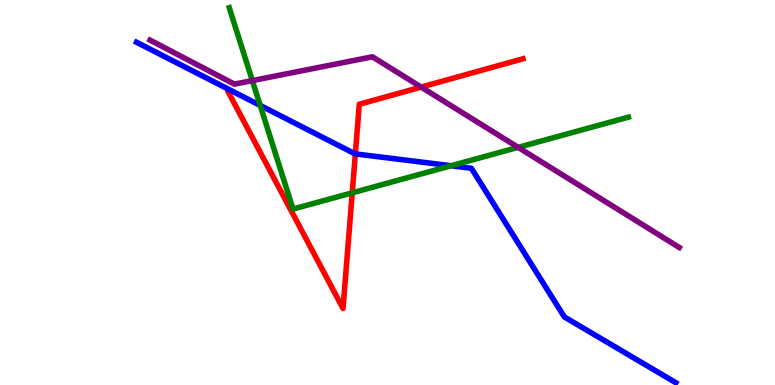[{'lines': ['blue', 'red'], 'intersections': [{'x': 4.59, 'y': 6.0}]}, {'lines': ['green', 'red'], 'intersections': [{'x': 4.55, 'y': 4.99}]}, {'lines': ['purple', 'red'], 'intersections': [{'x': 5.43, 'y': 7.74}]}, {'lines': ['blue', 'green'], 'intersections': [{'x': 3.36, 'y': 7.26}, {'x': 5.82, 'y': 5.69}]}, {'lines': ['blue', 'purple'], 'intersections': []}, {'lines': ['green', 'purple'], 'intersections': [{'x': 3.26, 'y': 7.91}, {'x': 6.69, 'y': 6.17}]}]